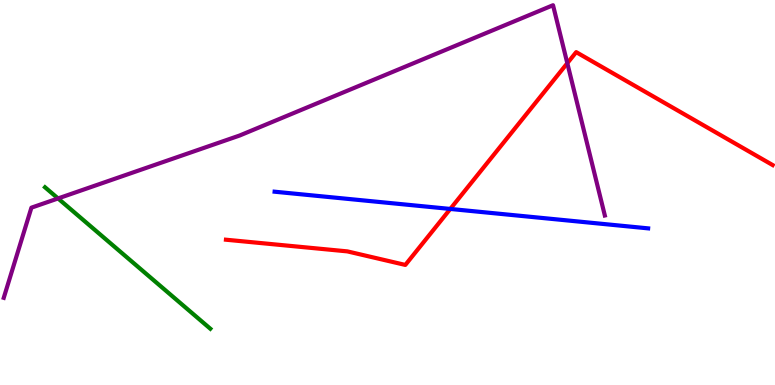[{'lines': ['blue', 'red'], 'intersections': [{'x': 5.81, 'y': 4.57}]}, {'lines': ['green', 'red'], 'intersections': []}, {'lines': ['purple', 'red'], 'intersections': [{'x': 7.32, 'y': 8.36}]}, {'lines': ['blue', 'green'], 'intersections': []}, {'lines': ['blue', 'purple'], 'intersections': []}, {'lines': ['green', 'purple'], 'intersections': [{'x': 0.749, 'y': 4.85}]}]